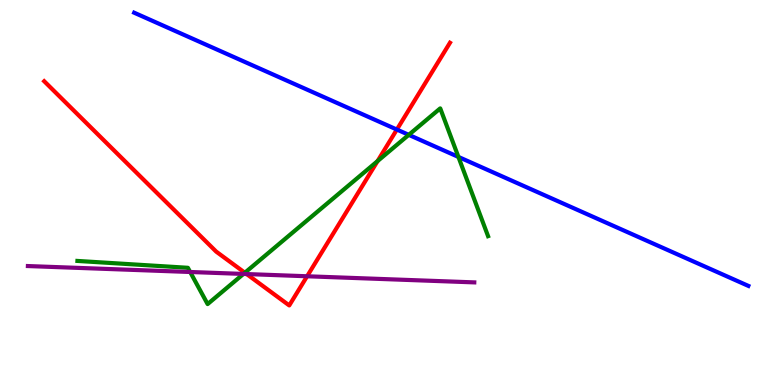[{'lines': ['blue', 'red'], 'intersections': [{'x': 5.12, 'y': 6.64}]}, {'lines': ['green', 'red'], 'intersections': [{'x': 3.16, 'y': 2.92}, {'x': 4.87, 'y': 5.82}]}, {'lines': ['purple', 'red'], 'intersections': [{'x': 3.18, 'y': 2.88}, {'x': 3.96, 'y': 2.82}]}, {'lines': ['blue', 'green'], 'intersections': [{'x': 5.27, 'y': 6.5}, {'x': 5.92, 'y': 5.92}]}, {'lines': ['blue', 'purple'], 'intersections': []}, {'lines': ['green', 'purple'], 'intersections': [{'x': 2.45, 'y': 2.94}, {'x': 3.14, 'y': 2.88}]}]